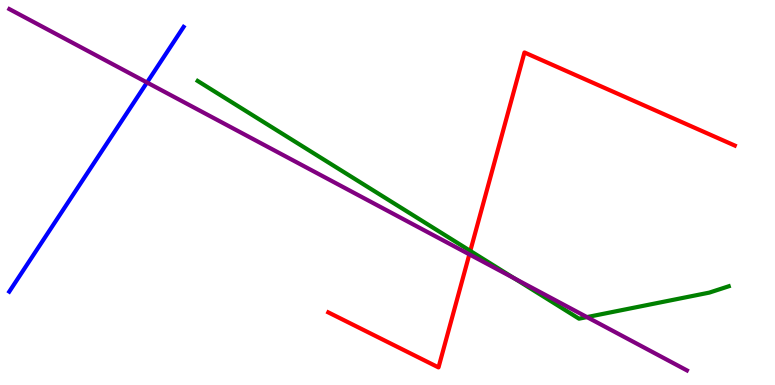[{'lines': ['blue', 'red'], 'intersections': []}, {'lines': ['green', 'red'], 'intersections': [{'x': 6.07, 'y': 3.48}]}, {'lines': ['purple', 'red'], 'intersections': [{'x': 6.06, 'y': 3.39}]}, {'lines': ['blue', 'green'], 'intersections': []}, {'lines': ['blue', 'purple'], 'intersections': [{'x': 1.9, 'y': 7.86}]}, {'lines': ['green', 'purple'], 'intersections': [{'x': 6.64, 'y': 2.77}, {'x': 7.57, 'y': 1.76}]}]